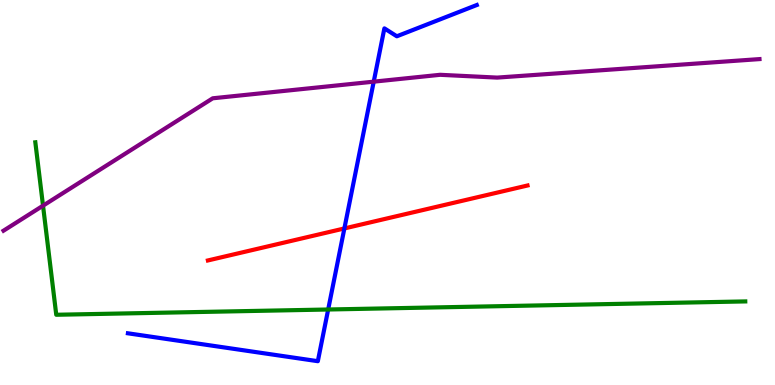[{'lines': ['blue', 'red'], 'intersections': [{'x': 4.44, 'y': 4.07}]}, {'lines': ['green', 'red'], 'intersections': []}, {'lines': ['purple', 'red'], 'intersections': []}, {'lines': ['blue', 'green'], 'intersections': [{'x': 4.23, 'y': 1.96}]}, {'lines': ['blue', 'purple'], 'intersections': [{'x': 4.82, 'y': 7.88}]}, {'lines': ['green', 'purple'], 'intersections': [{'x': 0.555, 'y': 4.66}]}]